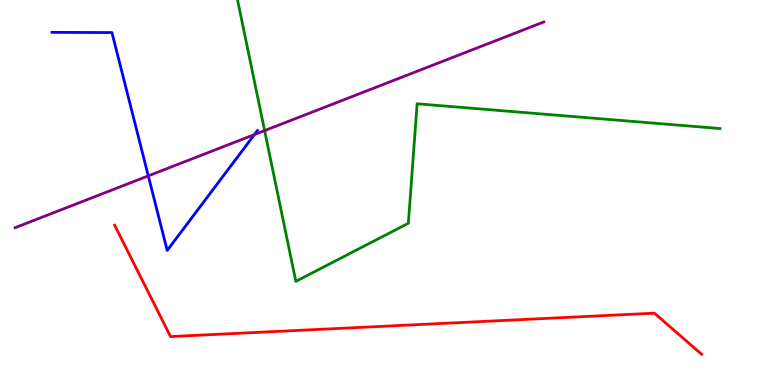[{'lines': ['blue', 'red'], 'intersections': []}, {'lines': ['green', 'red'], 'intersections': []}, {'lines': ['purple', 'red'], 'intersections': []}, {'lines': ['blue', 'green'], 'intersections': []}, {'lines': ['blue', 'purple'], 'intersections': [{'x': 1.91, 'y': 5.43}, {'x': 3.28, 'y': 6.5}]}, {'lines': ['green', 'purple'], 'intersections': [{'x': 3.41, 'y': 6.61}]}]